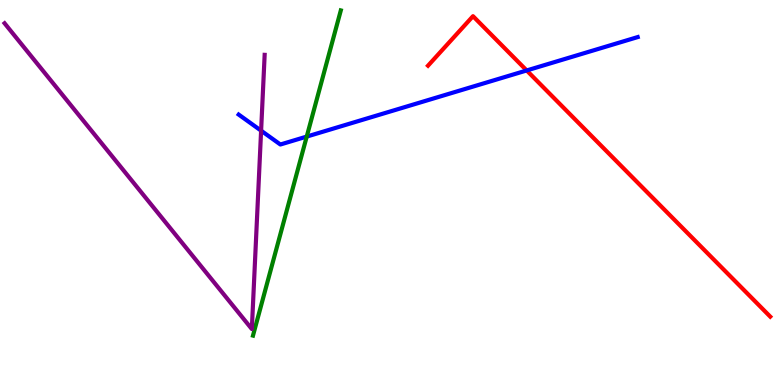[{'lines': ['blue', 'red'], 'intersections': [{'x': 6.8, 'y': 8.17}]}, {'lines': ['green', 'red'], 'intersections': []}, {'lines': ['purple', 'red'], 'intersections': []}, {'lines': ['blue', 'green'], 'intersections': [{'x': 3.96, 'y': 6.45}]}, {'lines': ['blue', 'purple'], 'intersections': [{'x': 3.37, 'y': 6.61}]}, {'lines': ['green', 'purple'], 'intersections': []}]